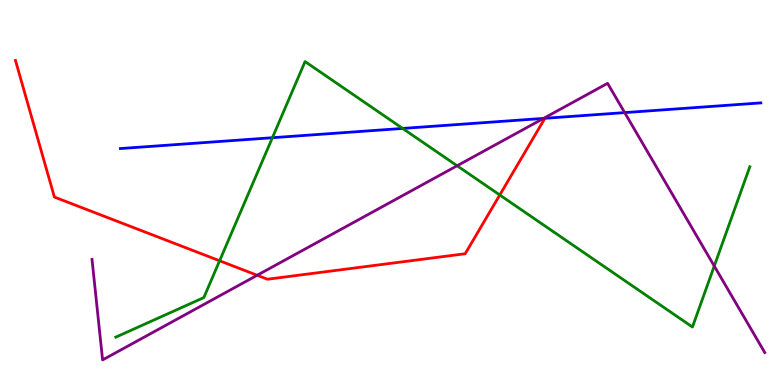[{'lines': ['blue', 'red'], 'intersections': []}, {'lines': ['green', 'red'], 'intersections': [{'x': 2.83, 'y': 3.23}, {'x': 6.45, 'y': 4.94}]}, {'lines': ['purple', 'red'], 'intersections': [{'x': 3.32, 'y': 2.85}]}, {'lines': ['blue', 'green'], 'intersections': [{'x': 3.51, 'y': 6.42}, {'x': 5.2, 'y': 6.66}]}, {'lines': ['blue', 'purple'], 'intersections': [{'x': 7.01, 'y': 6.92}, {'x': 8.06, 'y': 7.08}]}, {'lines': ['green', 'purple'], 'intersections': [{'x': 5.9, 'y': 5.69}, {'x': 9.22, 'y': 3.09}]}]